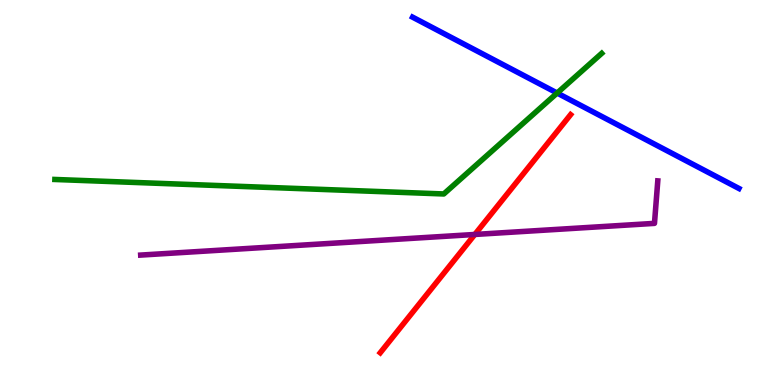[{'lines': ['blue', 'red'], 'intersections': []}, {'lines': ['green', 'red'], 'intersections': []}, {'lines': ['purple', 'red'], 'intersections': [{'x': 6.13, 'y': 3.91}]}, {'lines': ['blue', 'green'], 'intersections': [{'x': 7.19, 'y': 7.58}]}, {'lines': ['blue', 'purple'], 'intersections': []}, {'lines': ['green', 'purple'], 'intersections': []}]